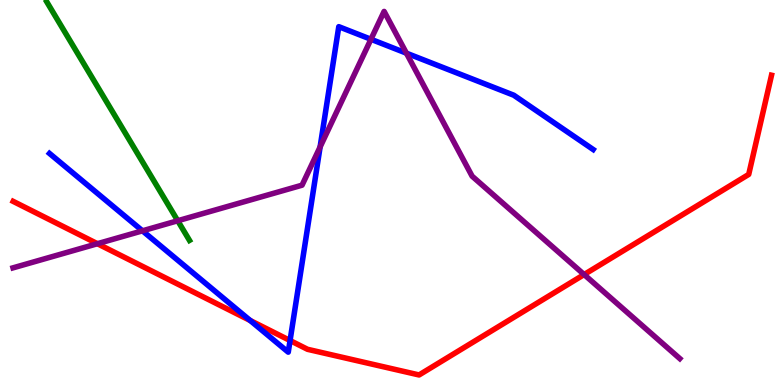[{'lines': ['blue', 'red'], 'intersections': [{'x': 3.23, 'y': 1.68}, {'x': 3.74, 'y': 1.16}]}, {'lines': ['green', 'red'], 'intersections': []}, {'lines': ['purple', 'red'], 'intersections': [{'x': 1.26, 'y': 3.67}, {'x': 7.54, 'y': 2.87}]}, {'lines': ['blue', 'green'], 'intersections': []}, {'lines': ['blue', 'purple'], 'intersections': [{'x': 1.84, 'y': 4.0}, {'x': 4.13, 'y': 6.18}, {'x': 4.79, 'y': 8.98}, {'x': 5.24, 'y': 8.62}]}, {'lines': ['green', 'purple'], 'intersections': [{'x': 2.29, 'y': 4.27}]}]